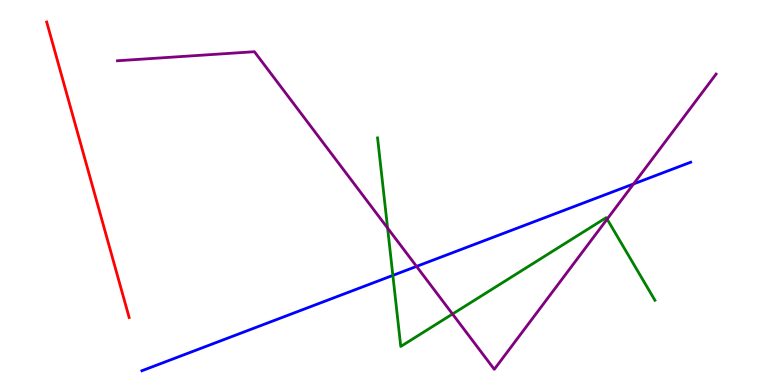[{'lines': ['blue', 'red'], 'intersections': []}, {'lines': ['green', 'red'], 'intersections': []}, {'lines': ['purple', 'red'], 'intersections': []}, {'lines': ['blue', 'green'], 'intersections': [{'x': 5.07, 'y': 2.85}]}, {'lines': ['blue', 'purple'], 'intersections': [{'x': 5.37, 'y': 3.08}, {'x': 8.18, 'y': 5.22}]}, {'lines': ['green', 'purple'], 'intersections': [{'x': 5.0, 'y': 4.08}, {'x': 5.84, 'y': 1.84}, {'x': 7.83, 'y': 4.31}]}]